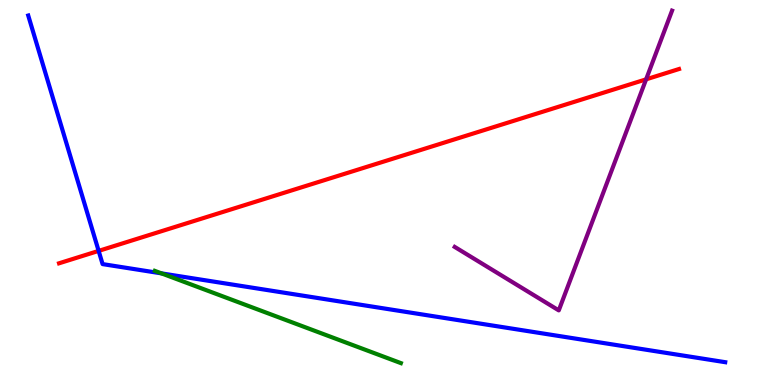[{'lines': ['blue', 'red'], 'intersections': [{'x': 1.27, 'y': 3.48}]}, {'lines': ['green', 'red'], 'intersections': []}, {'lines': ['purple', 'red'], 'intersections': [{'x': 8.34, 'y': 7.94}]}, {'lines': ['blue', 'green'], 'intersections': [{'x': 2.08, 'y': 2.9}]}, {'lines': ['blue', 'purple'], 'intersections': []}, {'lines': ['green', 'purple'], 'intersections': []}]